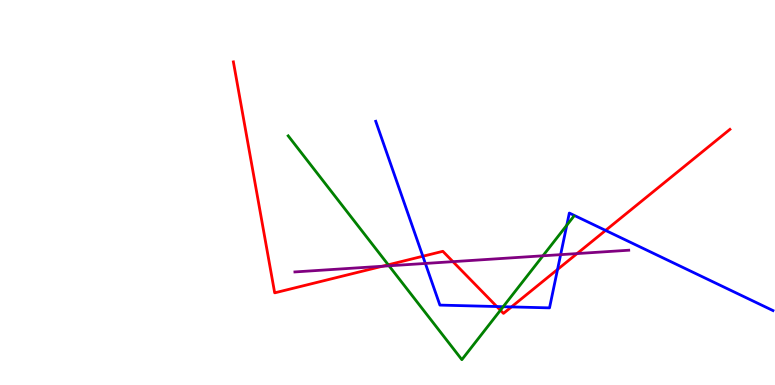[{'lines': ['blue', 'red'], 'intersections': [{'x': 5.46, 'y': 3.34}, {'x': 6.41, 'y': 2.04}, {'x': 6.6, 'y': 2.03}, {'x': 7.19, 'y': 3.0}, {'x': 7.81, 'y': 4.02}]}, {'lines': ['green', 'red'], 'intersections': [{'x': 5.01, 'y': 3.12}, {'x': 6.46, 'y': 1.94}]}, {'lines': ['purple', 'red'], 'intersections': [{'x': 4.93, 'y': 3.08}, {'x': 5.84, 'y': 3.2}, {'x': 7.45, 'y': 3.41}]}, {'lines': ['blue', 'green'], 'intersections': [{'x': 6.49, 'y': 2.03}, {'x': 7.31, 'y': 4.15}]}, {'lines': ['blue', 'purple'], 'intersections': [{'x': 5.49, 'y': 3.16}, {'x': 7.23, 'y': 3.39}]}, {'lines': ['green', 'purple'], 'intersections': [{'x': 5.02, 'y': 3.1}, {'x': 7.01, 'y': 3.36}]}]